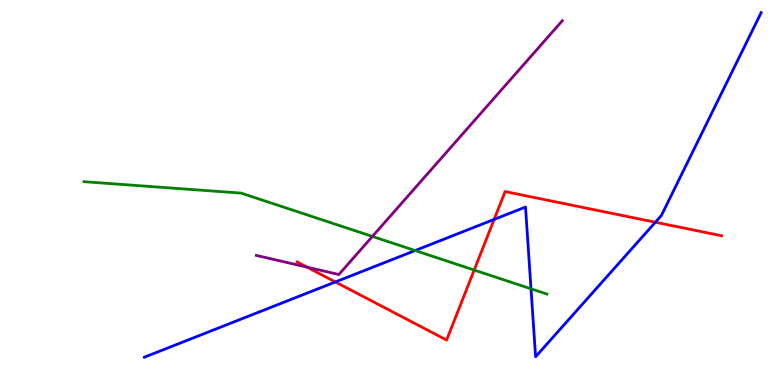[{'lines': ['blue', 'red'], 'intersections': [{'x': 4.33, 'y': 2.68}, {'x': 6.38, 'y': 4.3}, {'x': 8.46, 'y': 4.23}]}, {'lines': ['green', 'red'], 'intersections': [{'x': 6.12, 'y': 2.99}]}, {'lines': ['purple', 'red'], 'intersections': [{'x': 3.96, 'y': 3.06}]}, {'lines': ['blue', 'green'], 'intersections': [{'x': 5.36, 'y': 3.49}, {'x': 6.85, 'y': 2.5}]}, {'lines': ['blue', 'purple'], 'intersections': []}, {'lines': ['green', 'purple'], 'intersections': [{'x': 4.81, 'y': 3.86}]}]